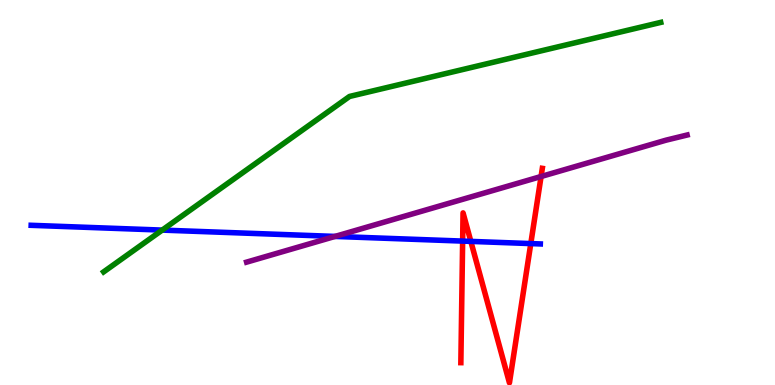[{'lines': ['blue', 'red'], 'intersections': [{'x': 5.97, 'y': 3.74}, {'x': 6.08, 'y': 3.73}, {'x': 6.85, 'y': 3.67}]}, {'lines': ['green', 'red'], 'intersections': []}, {'lines': ['purple', 'red'], 'intersections': [{'x': 6.98, 'y': 5.42}]}, {'lines': ['blue', 'green'], 'intersections': [{'x': 2.09, 'y': 4.02}]}, {'lines': ['blue', 'purple'], 'intersections': [{'x': 4.32, 'y': 3.86}]}, {'lines': ['green', 'purple'], 'intersections': []}]